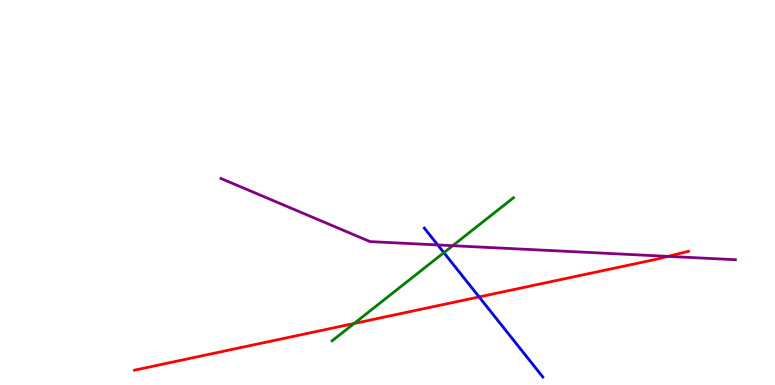[{'lines': ['blue', 'red'], 'intersections': [{'x': 6.18, 'y': 2.29}]}, {'lines': ['green', 'red'], 'intersections': [{'x': 4.57, 'y': 1.6}]}, {'lines': ['purple', 'red'], 'intersections': [{'x': 8.62, 'y': 3.34}]}, {'lines': ['blue', 'green'], 'intersections': [{'x': 5.73, 'y': 3.44}]}, {'lines': ['blue', 'purple'], 'intersections': [{'x': 5.65, 'y': 3.64}]}, {'lines': ['green', 'purple'], 'intersections': [{'x': 5.84, 'y': 3.62}]}]